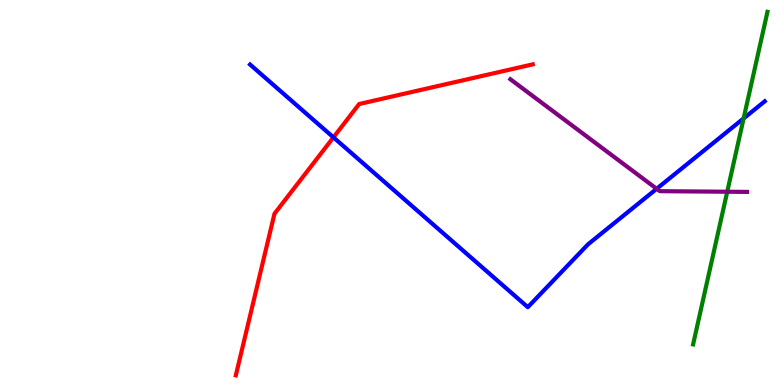[{'lines': ['blue', 'red'], 'intersections': [{'x': 4.3, 'y': 6.43}]}, {'lines': ['green', 'red'], 'intersections': []}, {'lines': ['purple', 'red'], 'intersections': []}, {'lines': ['blue', 'green'], 'intersections': [{'x': 9.6, 'y': 6.92}]}, {'lines': ['blue', 'purple'], 'intersections': [{'x': 8.47, 'y': 5.1}]}, {'lines': ['green', 'purple'], 'intersections': [{'x': 9.38, 'y': 5.02}]}]